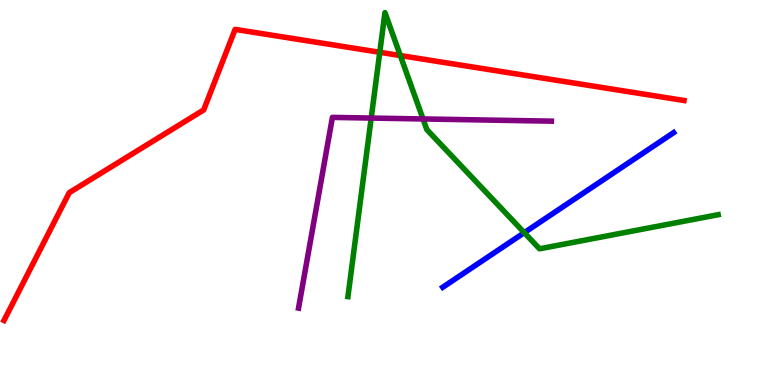[{'lines': ['blue', 'red'], 'intersections': []}, {'lines': ['green', 'red'], 'intersections': [{'x': 4.9, 'y': 8.64}, {'x': 5.17, 'y': 8.56}]}, {'lines': ['purple', 'red'], 'intersections': []}, {'lines': ['blue', 'green'], 'intersections': [{'x': 6.76, 'y': 3.96}]}, {'lines': ['blue', 'purple'], 'intersections': []}, {'lines': ['green', 'purple'], 'intersections': [{'x': 4.79, 'y': 6.93}, {'x': 5.46, 'y': 6.91}]}]